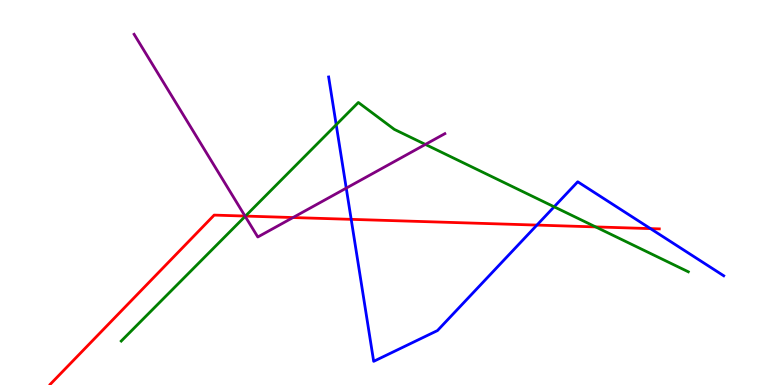[{'lines': ['blue', 'red'], 'intersections': [{'x': 4.53, 'y': 4.3}, {'x': 6.93, 'y': 4.15}, {'x': 8.39, 'y': 4.06}]}, {'lines': ['green', 'red'], 'intersections': [{'x': 3.17, 'y': 4.39}, {'x': 7.69, 'y': 4.11}]}, {'lines': ['purple', 'red'], 'intersections': [{'x': 3.16, 'y': 4.39}, {'x': 3.78, 'y': 4.35}]}, {'lines': ['blue', 'green'], 'intersections': [{'x': 4.34, 'y': 6.76}, {'x': 7.15, 'y': 4.63}]}, {'lines': ['blue', 'purple'], 'intersections': [{'x': 4.47, 'y': 5.11}]}, {'lines': ['green', 'purple'], 'intersections': [{'x': 3.16, 'y': 4.38}, {'x': 5.49, 'y': 6.25}]}]